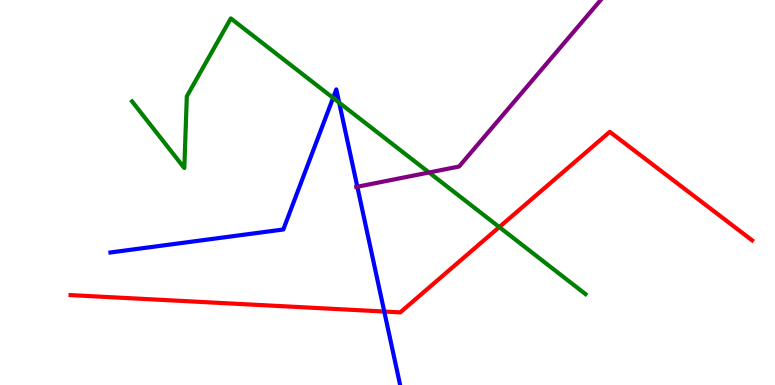[{'lines': ['blue', 'red'], 'intersections': [{'x': 4.96, 'y': 1.91}]}, {'lines': ['green', 'red'], 'intersections': [{'x': 6.44, 'y': 4.1}]}, {'lines': ['purple', 'red'], 'intersections': []}, {'lines': ['blue', 'green'], 'intersections': [{'x': 4.3, 'y': 7.46}, {'x': 4.38, 'y': 7.33}]}, {'lines': ['blue', 'purple'], 'intersections': [{'x': 4.61, 'y': 5.15}]}, {'lines': ['green', 'purple'], 'intersections': [{'x': 5.54, 'y': 5.52}]}]